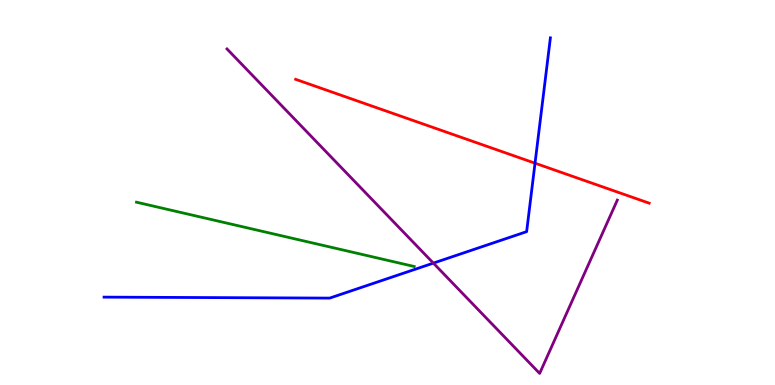[{'lines': ['blue', 'red'], 'intersections': [{'x': 6.9, 'y': 5.76}]}, {'lines': ['green', 'red'], 'intersections': []}, {'lines': ['purple', 'red'], 'intersections': []}, {'lines': ['blue', 'green'], 'intersections': []}, {'lines': ['blue', 'purple'], 'intersections': [{'x': 5.59, 'y': 3.17}]}, {'lines': ['green', 'purple'], 'intersections': []}]